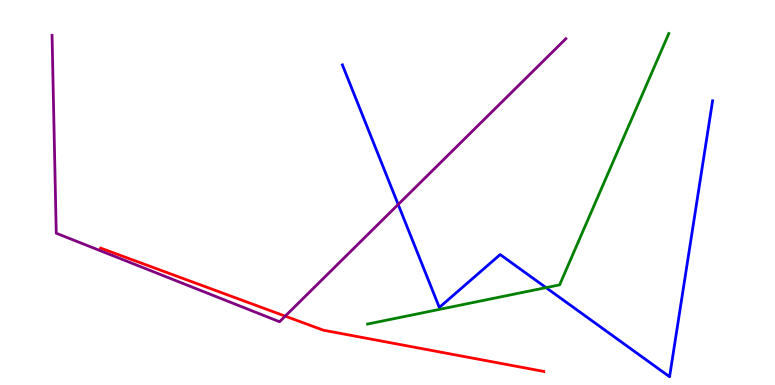[{'lines': ['blue', 'red'], 'intersections': []}, {'lines': ['green', 'red'], 'intersections': []}, {'lines': ['purple', 'red'], 'intersections': [{'x': 3.68, 'y': 1.79}]}, {'lines': ['blue', 'green'], 'intersections': [{'x': 7.05, 'y': 2.53}]}, {'lines': ['blue', 'purple'], 'intersections': [{'x': 5.14, 'y': 4.69}]}, {'lines': ['green', 'purple'], 'intersections': []}]